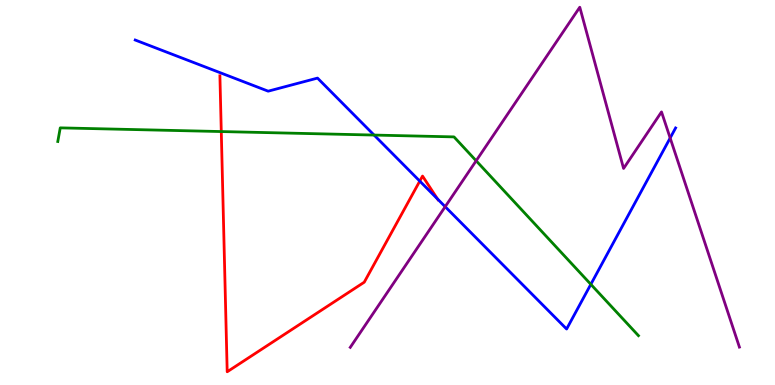[{'lines': ['blue', 'red'], 'intersections': [{'x': 5.42, 'y': 5.3}, {'x': 5.65, 'y': 4.83}]}, {'lines': ['green', 'red'], 'intersections': [{'x': 2.86, 'y': 6.58}]}, {'lines': ['purple', 'red'], 'intersections': []}, {'lines': ['blue', 'green'], 'intersections': [{'x': 4.83, 'y': 6.49}, {'x': 7.62, 'y': 2.61}]}, {'lines': ['blue', 'purple'], 'intersections': [{'x': 5.74, 'y': 4.63}, {'x': 8.65, 'y': 6.42}]}, {'lines': ['green', 'purple'], 'intersections': [{'x': 6.14, 'y': 5.82}]}]